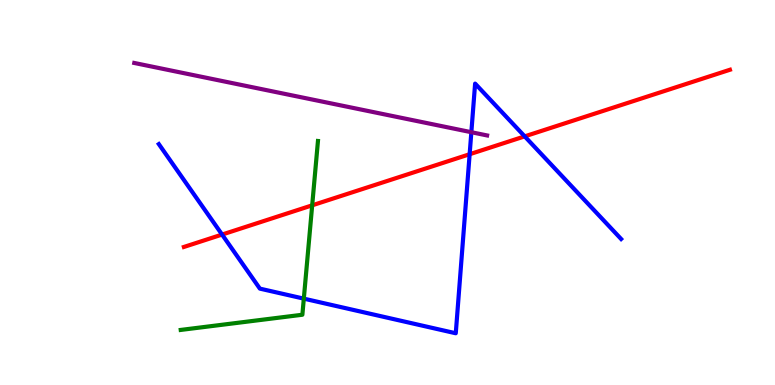[{'lines': ['blue', 'red'], 'intersections': [{'x': 2.87, 'y': 3.91}, {'x': 6.06, 'y': 5.99}, {'x': 6.77, 'y': 6.46}]}, {'lines': ['green', 'red'], 'intersections': [{'x': 4.03, 'y': 4.67}]}, {'lines': ['purple', 'red'], 'intersections': []}, {'lines': ['blue', 'green'], 'intersections': [{'x': 3.92, 'y': 2.24}]}, {'lines': ['blue', 'purple'], 'intersections': [{'x': 6.08, 'y': 6.57}]}, {'lines': ['green', 'purple'], 'intersections': []}]